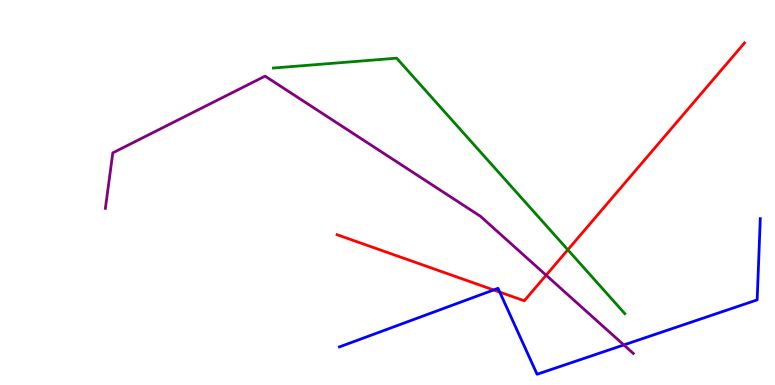[{'lines': ['blue', 'red'], 'intersections': [{'x': 6.37, 'y': 2.47}, {'x': 6.45, 'y': 2.41}]}, {'lines': ['green', 'red'], 'intersections': [{'x': 7.33, 'y': 3.51}]}, {'lines': ['purple', 'red'], 'intersections': [{'x': 7.05, 'y': 2.85}]}, {'lines': ['blue', 'green'], 'intersections': []}, {'lines': ['blue', 'purple'], 'intersections': [{'x': 8.05, 'y': 1.04}]}, {'lines': ['green', 'purple'], 'intersections': []}]